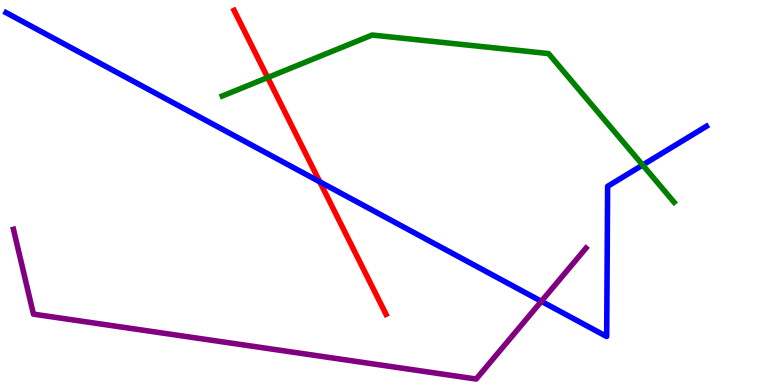[{'lines': ['blue', 'red'], 'intersections': [{'x': 4.13, 'y': 5.28}]}, {'lines': ['green', 'red'], 'intersections': [{'x': 3.45, 'y': 7.99}]}, {'lines': ['purple', 'red'], 'intersections': []}, {'lines': ['blue', 'green'], 'intersections': [{'x': 8.29, 'y': 5.71}]}, {'lines': ['blue', 'purple'], 'intersections': [{'x': 6.99, 'y': 2.17}]}, {'lines': ['green', 'purple'], 'intersections': []}]